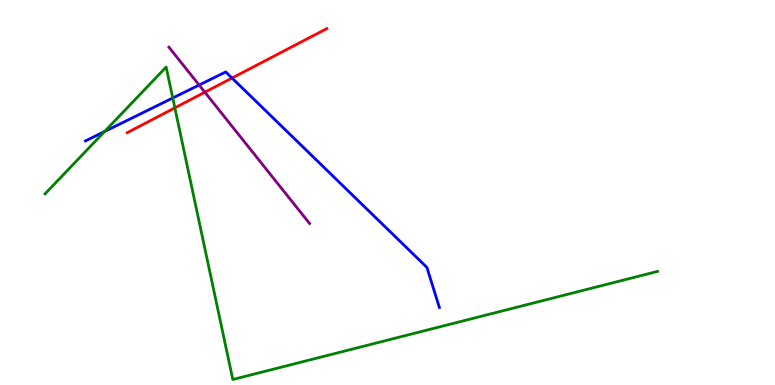[{'lines': ['blue', 'red'], 'intersections': [{'x': 2.99, 'y': 7.97}]}, {'lines': ['green', 'red'], 'intersections': [{'x': 2.26, 'y': 7.2}]}, {'lines': ['purple', 'red'], 'intersections': [{'x': 2.64, 'y': 7.6}]}, {'lines': ['blue', 'green'], 'intersections': [{'x': 1.35, 'y': 6.58}, {'x': 2.23, 'y': 7.45}]}, {'lines': ['blue', 'purple'], 'intersections': [{'x': 2.57, 'y': 7.79}]}, {'lines': ['green', 'purple'], 'intersections': []}]